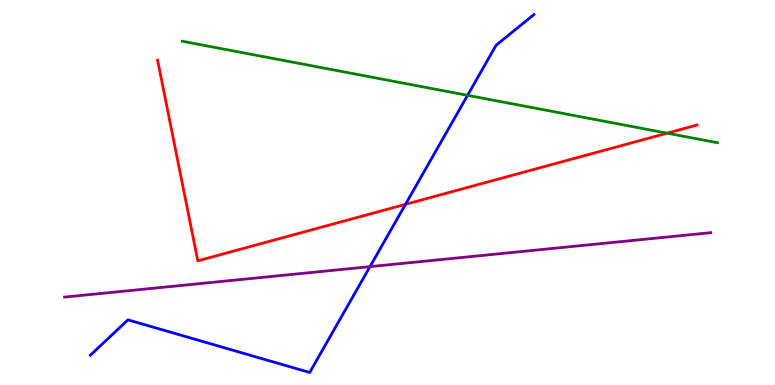[{'lines': ['blue', 'red'], 'intersections': [{'x': 5.23, 'y': 4.69}]}, {'lines': ['green', 'red'], 'intersections': [{'x': 8.61, 'y': 6.54}]}, {'lines': ['purple', 'red'], 'intersections': []}, {'lines': ['blue', 'green'], 'intersections': [{'x': 6.03, 'y': 7.52}]}, {'lines': ['blue', 'purple'], 'intersections': [{'x': 4.77, 'y': 3.07}]}, {'lines': ['green', 'purple'], 'intersections': []}]